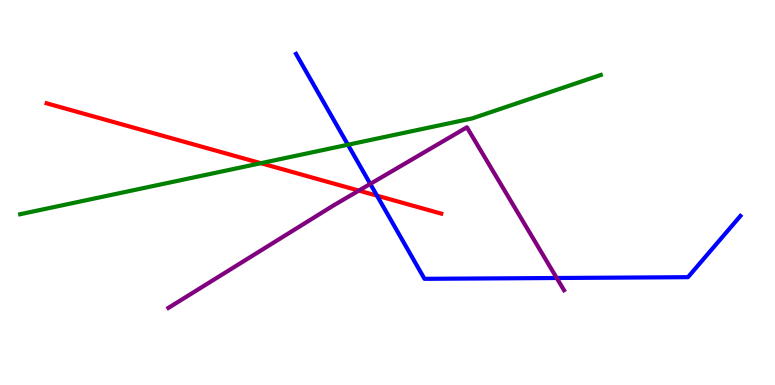[{'lines': ['blue', 'red'], 'intersections': [{'x': 4.86, 'y': 4.92}]}, {'lines': ['green', 'red'], 'intersections': [{'x': 3.37, 'y': 5.76}]}, {'lines': ['purple', 'red'], 'intersections': [{'x': 4.63, 'y': 5.05}]}, {'lines': ['blue', 'green'], 'intersections': [{'x': 4.49, 'y': 6.24}]}, {'lines': ['blue', 'purple'], 'intersections': [{'x': 4.78, 'y': 5.22}, {'x': 7.18, 'y': 2.78}]}, {'lines': ['green', 'purple'], 'intersections': []}]